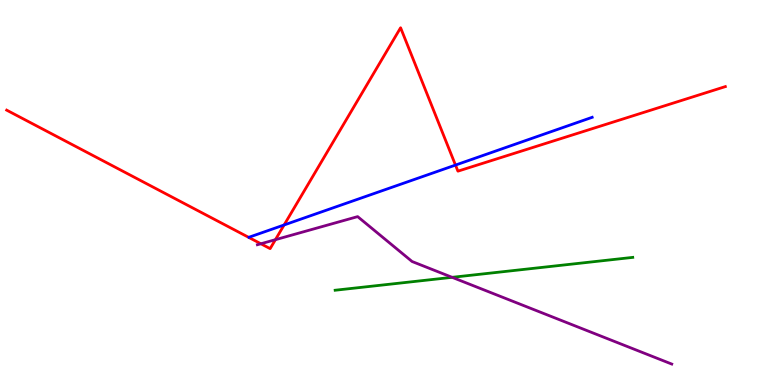[{'lines': ['blue', 'red'], 'intersections': [{'x': 3.67, 'y': 4.16}, {'x': 5.88, 'y': 5.71}]}, {'lines': ['green', 'red'], 'intersections': []}, {'lines': ['purple', 'red'], 'intersections': [{'x': 3.37, 'y': 3.67}, {'x': 3.55, 'y': 3.77}]}, {'lines': ['blue', 'green'], 'intersections': []}, {'lines': ['blue', 'purple'], 'intersections': []}, {'lines': ['green', 'purple'], 'intersections': [{'x': 5.83, 'y': 2.8}]}]